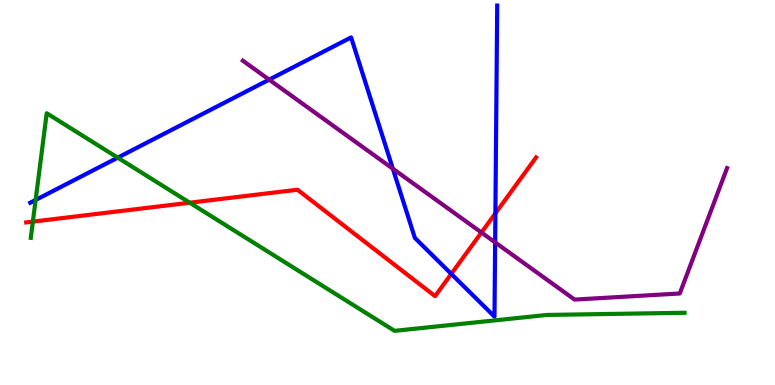[{'lines': ['blue', 'red'], 'intersections': [{'x': 5.82, 'y': 2.89}, {'x': 6.39, 'y': 4.46}]}, {'lines': ['green', 'red'], 'intersections': [{'x': 0.424, 'y': 4.24}, {'x': 2.45, 'y': 4.73}]}, {'lines': ['purple', 'red'], 'intersections': [{'x': 6.21, 'y': 3.96}]}, {'lines': ['blue', 'green'], 'intersections': [{'x': 0.46, 'y': 4.81}, {'x': 1.52, 'y': 5.9}]}, {'lines': ['blue', 'purple'], 'intersections': [{'x': 3.47, 'y': 7.93}, {'x': 5.07, 'y': 5.62}, {'x': 6.39, 'y': 3.7}]}, {'lines': ['green', 'purple'], 'intersections': []}]